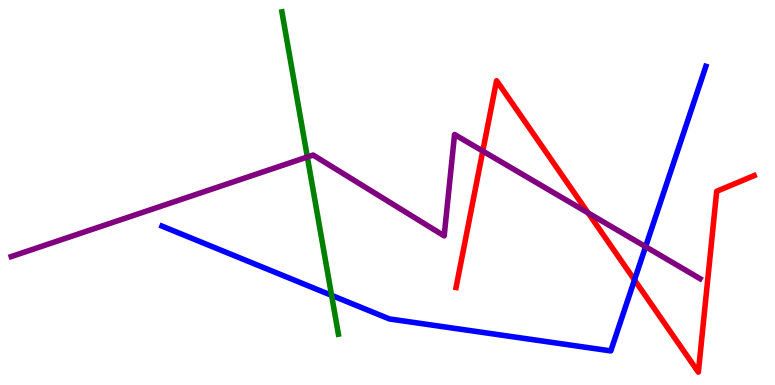[{'lines': ['blue', 'red'], 'intersections': [{'x': 8.19, 'y': 2.73}]}, {'lines': ['green', 'red'], 'intersections': []}, {'lines': ['purple', 'red'], 'intersections': [{'x': 6.23, 'y': 6.08}, {'x': 7.59, 'y': 4.47}]}, {'lines': ['blue', 'green'], 'intersections': [{'x': 4.28, 'y': 2.33}]}, {'lines': ['blue', 'purple'], 'intersections': [{'x': 8.33, 'y': 3.59}]}, {'lines': ['green', 'purple'], 'intersections': [{'x': 3.97, 'y': 5.92}]}]